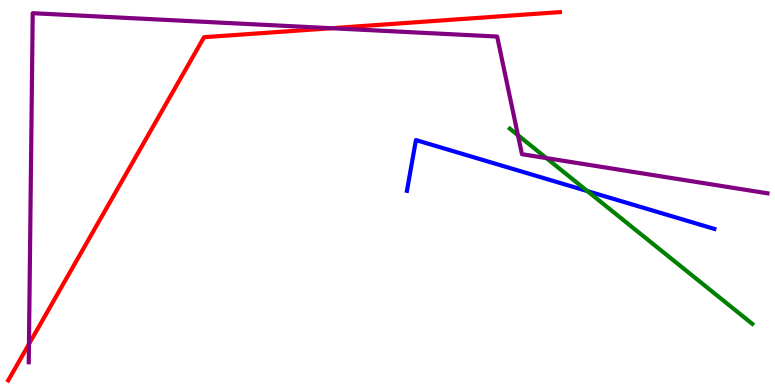[{'lines': ['blue', 'red'], 'intersections': []}, {'lines': ['green', 'red'], 'intersections': []}, {'lines': ['purple', 'red'], 'intersections': [{'x': 0.374, 'y': 1.06}, {'x': 4.28, 'y': 9.27}]}, {'lines': ['blue', 'green'], 'intersections': [{'x': 7.58, 'y': 5.04}]}, {'lines': ['blue', 'purple'], 'intersections': []}, {'lines': ['green', 'purple'], 'intersections': [{'x': 6.68, 'y': 6.49}, {'x': 7.05, 'y': 5.89}]}]